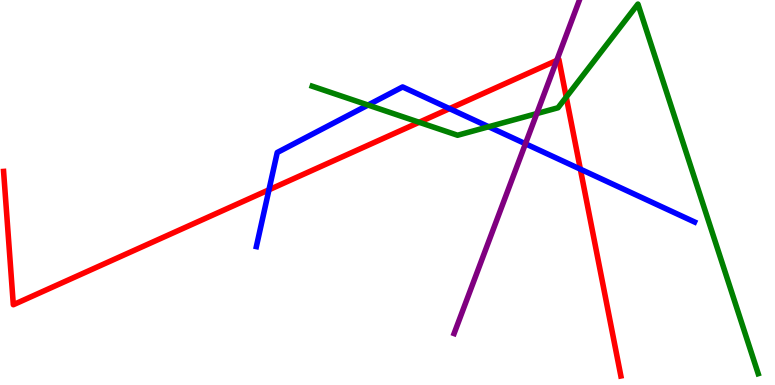[{'lines': ['blue', 'red'], 'intersections': [{'x': 3.47, 'y': 5.07}, {'x': 5.8, 'y': 7.18}, {'x': 7.49, 'y': 5.61}]}, {'lines': ['green', 'red'], 'intersections': [{'x': 5.41, 'y': 6.82}, {'x': 7.31, 'y': 7.48}]}, {'lines': ['purple', 'red'], 'intersections': [{'x': 7.18, 'y': 8.43}]}, {'lines': ['blue', 'green'], 'intersections': [{'x': 4.75, 'y': 7.27}, {'x': 6.31, 'y': 6.71}]}, {'lines': ['blue', 'purple'], 'intersections': [{'x': 6.78, 'y': 6.27}]}, {'lines': ['green', 'purple'], 'intersections': [{'x': 6.93, 'y': 7.05}]}]